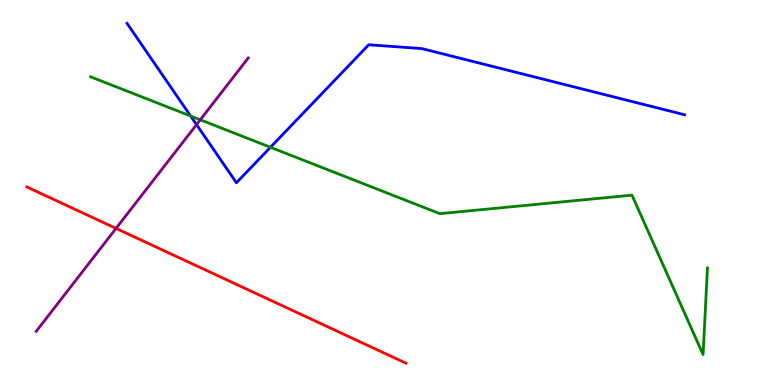[{'lines': ['blue', 'red'], 'intersections': []}, {'lines': ['green', 'red'], 'intersections': []}, {'lines': ['purple', 'red'], 'intersections': [{'x': 1.5, 'y': 4.07}]}, {'lines': ['blue', 'green'], 'intersections': [{'x': 2.46, 'y': 6.99}, {'x': 3.49, 'y': 6.17}]}, {'lines': ['blue', 'purple'], 'intersections': [{'x': 2.54, 'y': 6.76}]}, {'lines': ['green', 'purple'], 'intersections': [{'x': 2.58, 'y': 6.89}]}]